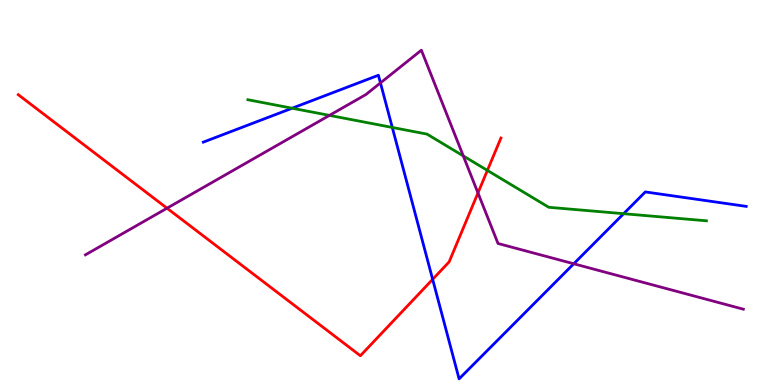[{'lines': ['blue', 'red'], 'intersections': [{'x': 5.58, 'y': 2.74}]}, {'lines': ['green', 'red'], 'intersections': [{'x': 6.29, 'y': 5.57}]}, {'lines': ['purple', 'red'], 'intersections': [{'x': 2.16, 'y': 4.59}, {'x': 6.17, 'y': 4.99}]}, {'lines': ['blue', 'green'], 'intersections': [{'x': 3.77, 'y': 7.19}, {'x': 5.06, 'y': 6.69}, {'x': 8.05, 'y': 4.45}]}, {'lines': ['blue', 'purple'], 'intersections': [{'x': 4.91, 'y': 7.85}, {'x': 7.4, 'y': 3.15}]}, {'lines': ['green', 'purple'], 'intersections': [{'x': 4.25, 'y': 7.0}, {'x': 5.98, 'y': 5.95}]}]